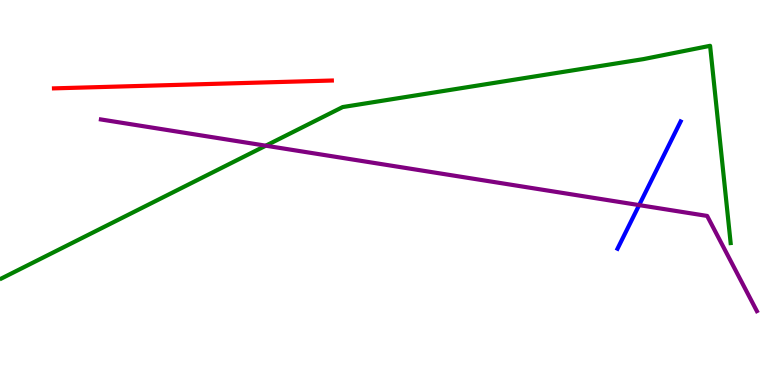[{'lines': ['blue', 'red'], 'intersections': []}, {'lines': ['green', 'red'], 'intersections': []}, {'lines': ['purple', 'red'], 'intersections': []}, {'lines': ['blue', 'green'], 'intersections': []}, {'lines': ['blue', 'purple'], 'intersections': [{'x': 8.25, 'y': 4.67}]}, {'lines': ['green', 'purple'], 'intersections': [{'x': 3.43, 'y': 6.22}]}]